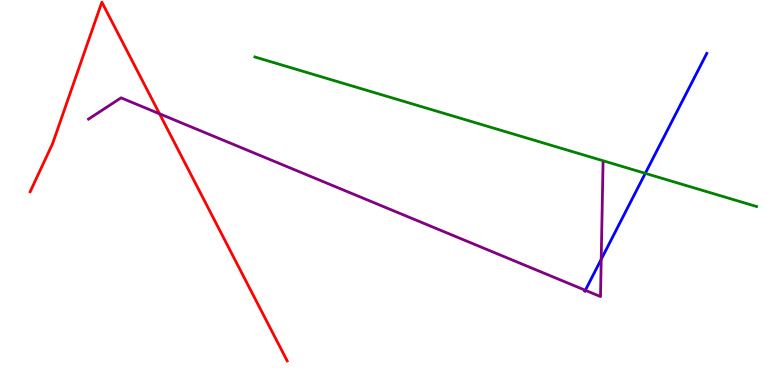[{'lines': ['blue', 'red'], 'intersections': []}, {'lines': ['green', 'red'], 'intersections': []}, {'lines': ['purple', 'red'], 'intersections': [{'x': 2.06, 'y': 7.04}]}, {'lines': ['blue', 'green'], 'intersections': [{'x': 8.33, 'y': 5.5}]}, {'lines': ['blue', 'purple'], 'intersections': [{'x': 7.55, 'y': 2.46}, {'x': 7.76, 'y': 3.26}]}, {'lines': ['green', 'purple'], 'intersections': []}]